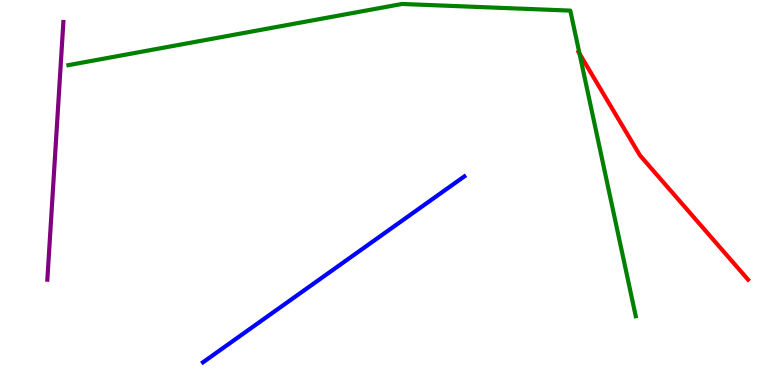[{'lines': ['blue', 'red'], 'intersections': []}, {'lines': ['green', 'red'], 'intersections': [{'x': 7.48, 'y': 8.61}]}, {'lines': ['purple', 'red'], 'intersections': []}, {'lines': ['blue', 'green'], 'intersections': []}, {'lines': ['blue', 'purple'], 'intersections': []}, {'lines': ['green', 'purple'], 'intersections': []}]